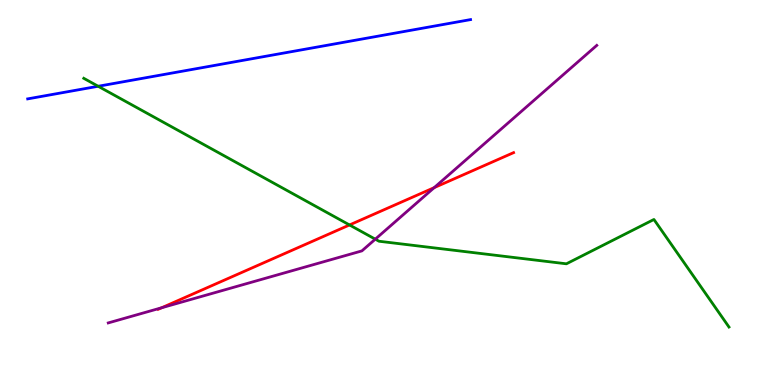[{'lines': ['blue', 'red'], 'intersections': []}, {'lines': ['green', 'red'], 'intersections': [{'x': 4.51, 'y': 4.16}]}, {'lines': ['purple', 'red'], 'intersections': [{'x': 2.09, 'y': 2.01}, {'x': 5.6, 'y': 5.13}]}, {'lines': ['blue', 'green'], 'intersections': [{'x': 1.27, 'y': 7.76}]}, {'lines': ['blue', 'purple'], 'intersections': []}, {'lines': ['green', 'purple'], 'intersections': [{'x': 4.84, 'y': 3.79}]}]